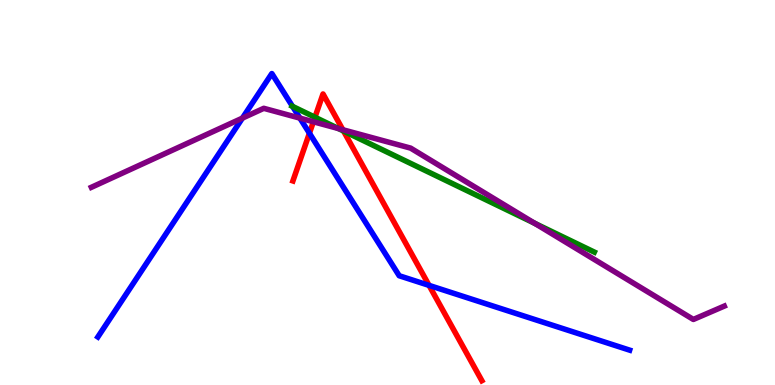[{'lines': ['blue', 'red'], 'intersections': [{'x': 3.99, 'y': 6.54}, {'x': 5.54, 'y': 2.59}]}, {'lines': ['green', 'red'], 'intersections': [{'x': 4.06, 'y': 6.96}, {'x': 4.43, 'y': 6.6}]}, {'lines': ['purple', 'red'], 'intersections': [{'x': 4.04, 'y': 6.84}, {'x': 4.42, 'y': 6.63}]}, {'lines': ['blue', 'green'], 'intersections': [{'x': 3.77, 'y': 7.24}]}, {'lines': ['blue', 'purple'], 'intersections': [{'x': 3.13, 'y': 6.93}, {'x': 3.87, 'y': 6.93}]}, {'lines': ['green', 'purple'], 'intersections': [{'x': 4.37, 'y': 6.66}, {'x': 6.9, 'y': 4.2}]}]